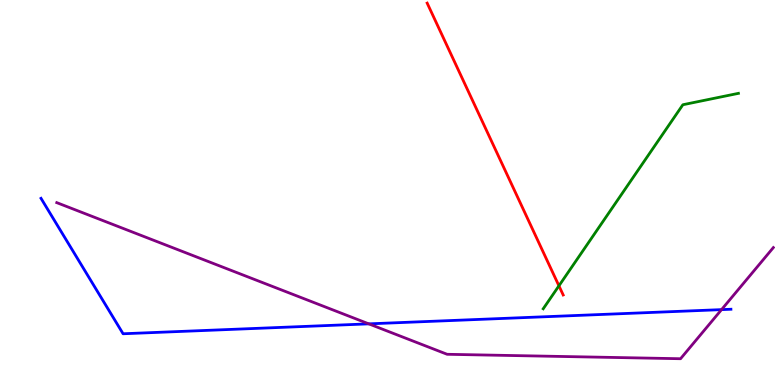[{'lines': ['blue', 'red'], 'intersections': []}, {'lines': ['green', 'red'], 'intersections': [{'x': 7.21, 'y': 2.58}]}, {'lines': ['purple', 'red'], 'intersections': []}, {'lines': ['blue', 'green'], 'intersections': []}, {'lines': ['blue', 'purple'], 'intersections': [{'x': 4.76, 'y': 1.59}, {'x': 9.31, 'y': 1.96}]}, {'lines': ['green', 'purple'], 'intersections': []}]